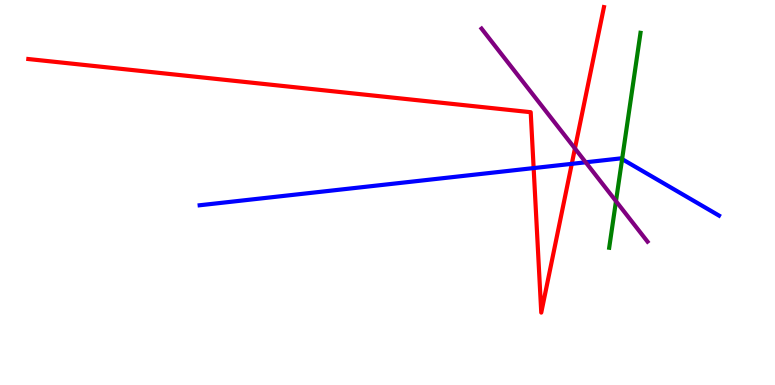[{'lines': ['blue', 'red'], 'intersections': [{'x': 6.89, 'y': 5.63}, {'x': 7.38, 'y': 5.74}]}, {'lines': ['green', 'red'], 'intersections': []}, {'lines': ['purple', 'red'], 'intersections': [{'x': 7.42, 'y': 6.14}]}, {'lines': ['blue', 'green'], 'intersections': [{'x': 8.03, 'y': 5.87}]}, {'lines': ['blue', 'purple'], 'intersections': [{'x': 7.56, 'y': 5.78}]}, {'lines': ['green', 'purple'], 'intersections': [{'x': 7.95, 'y': 4.78}]}]